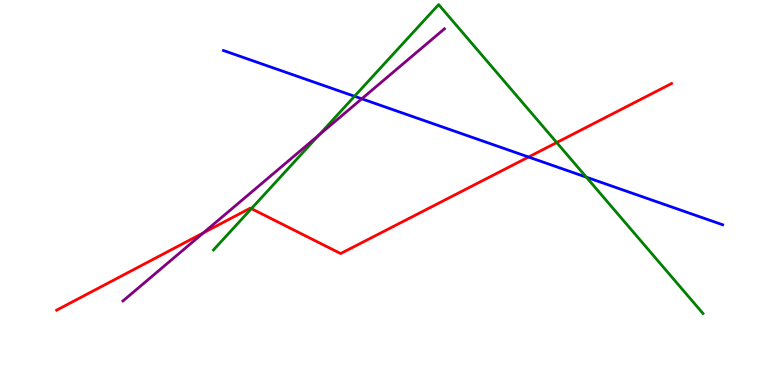[{'lines': ['blue', 'red'], 'intersections': [{'x': 6.82, 'y': 5.92}]}, {'lines': ['green', 'red'], 'intersections': [{'x': 3.24, 'y': 4.58}, {'x': 7.18, 'y': 6.3}]}, {'lines': ['purple', 'red'], 'intersections': [{'x': 2.62, 'y': 3.95}]}, {'lines': ['blue', 'green'], 'intersections': [{'x': 4.57, 'y': 7.5}, {'x': 7.57, 'y': 5.4}]}, {'lines': ['blue', 'purple'], 'intersections': [{'x': 4.67, 'y': 7.43}]}, {'lines': ['green', 'purple'], 'intersections': [{'x': 4.11, 'y': 6.49}]}]